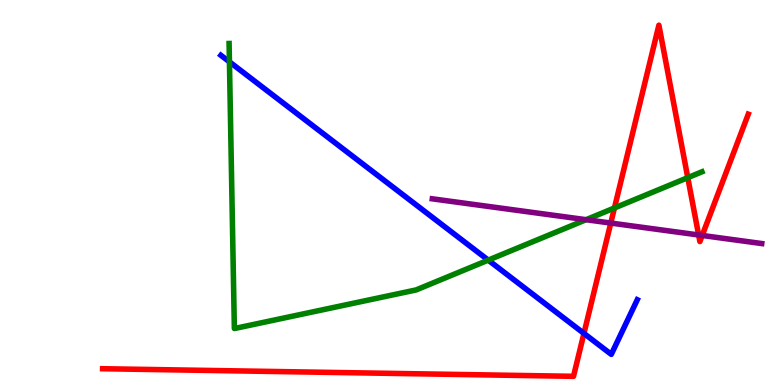[{'lines': ['blue', 'red'], 'intersections': [{'x': 7.53, 'y': 1.34}]}, {'lines': ['green', 'red'], 'intersections': [{'x': 7.93, 'y': 4.6}, {'x': 8.87, 'y': 5.39}]}, {'lines': ['purple', 'red'], 'intersections': [{'x': 7.88, 'y': 4.21}, {'x': 9.01, 'y': 3.9}, {'x': 9.06, 'y': 3.88}]}, {'lines': ['blue', 'green'], 'intersections': [{'x': 2.96, 'y': 8.39}, {'x': 6.3, 'y': 3.24}]}, {'lines': ['blue', 'purple'], 'intersections': []}, {'lines': ['green', 'purple'], 'intersections': [{'x': 7.56, 'y': 4.29}]}]